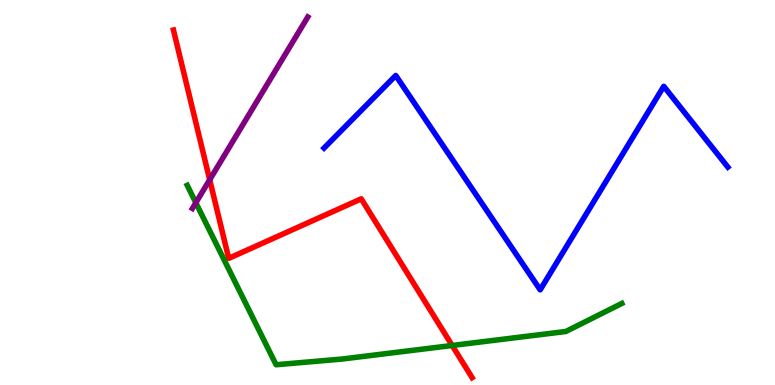[{'lines': ['blue', 'red'], 'intersections': []}, {'lines': ['green', 'red'], 'intersections': [{'x': 5.83, 'y': 1.03}]}, {'lines': ['purple', 'red'], 'intersections': [{'x': 2.71, 'y': 5.33}]}, {'lines': ['blue', 'green'], 'intersections': []}, {'lines': ['blue', 'purple'], 'intersections': []}, {'lines': ['green', 'purple'], 'intersections': [{'x': 2.53, 'y': 4.73}]}]